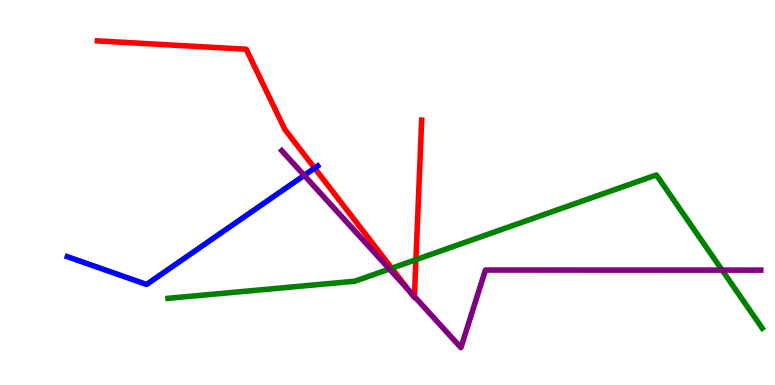[{'lines': ['blue', 'red'], 'intersections': [{'x': 4.06, 'y': 5.63}]}, {'lines': ['green', 'red'], 'intersections': [{'x': 5.05, 'y': 3.03}, {'x': 5.37, 'y': 3.26}]}, {'lines': ['purple', 'red'], 'intersections': [{'x': 5.27, 'y': 2.46}, {'x': 5.35, 'y': 2.3}]}, {'lines': ['blue', 'green'], 'intersections': []}, {'lines': ['blue', 'purple'], 'intersections': [{'x': 3.93, 'y': 5.44}]}, {'lines': ['green', 'purple'], 'intersections': [{'x': 5.02, 'y': 3.01}, {'x': 9.32, 'y': 2.98}]}]